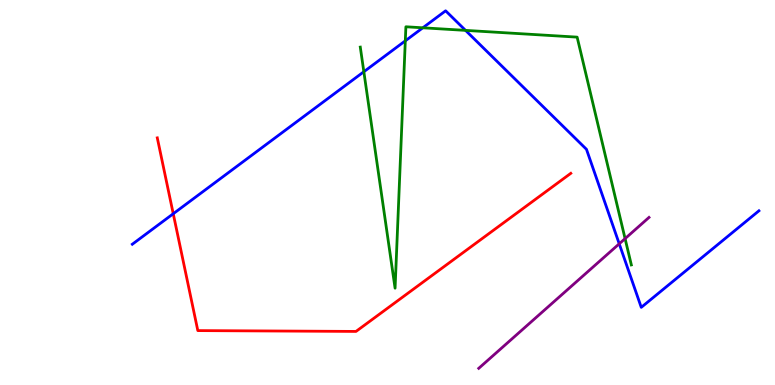[{'lines': ['blue', 'red'], 'intersections': [{'x': 2.24, 'y': 4.45}]}, {'lines': ['green', 'red'], 'intersections': []}, {'lines': ['purple', 'red'], 'intersections': []}, {'lines': ['blue', 'green'], 'intersections': [{'x': 4.69, 'y': 8.14}, {'x': 5.23, 'y': 8.94}, {'x': 5.46, 'y': 9.28}, {'x': 6.01, 'y': 9.21}]}, {'lines': ['blue', 'purple'], 'intersections': [{'x': 7.99, 'y': 3.67}]}, {'lines': ['green', 'purple'], 'intersections': [{'x': 8.07, 'y': 3.8}]}]